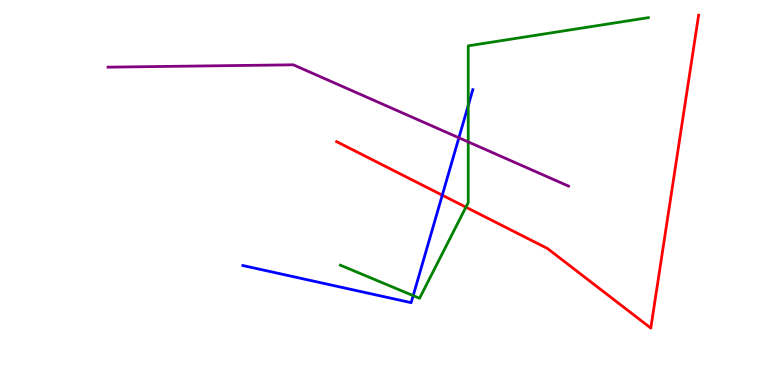[{'lines': ['blue', 'red'], 'intersections': [{'x': 5.71, 'y': 4.93}]}, {'lines': ['green', 'red'], 'intersections': [{'x': 6.01, 'y': 4.62}]}, {'lines': ['purple', 'red'], 'intersections': []}, {'lines': ['blue', 'green'], 'intersections': [{'x': 5.33, 'y': 2.32}, {'x': 6.04, 'y': 7.26}]}, {'lines': ['blue', 'purple'], 'intersections': [{'x': 5.92, 'y': 6.42}]}, {'lines': ['green', 'purple'], 'intersections': [{'x': 6.04, 'y': 6.31}]}]